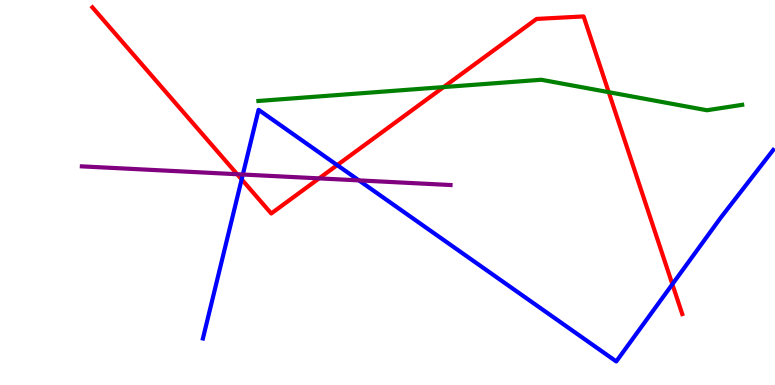[{'lines': ['blue', 'red'], 'intersections': [{'x': 3.12, 'y': 5.34}, {'x': 4.35, 'y': 5.71}, {'x': 8.68, 'y': 2.62}]}, {'lines': ['green', 'red'], 'intersections': [{'x': 5.72, 'y': 7.74}, {'x': 7.85, 'y': 7.61}]}, {'lines': ['purple', 'red'], 'intersections': [{'x': 3.06, 'y': 5.47}, {'x': 4.12, 'y': 5.37}]}, {'lines': ['blue', 'green'], 'intersections': []}, {'lines': ['blue', 'purple'], 'intersections': [{'x': 3.13, 'y': 5.47}, {'x': 4.63, 'y': 5.31}]}, {'lines': ['green', 'purple'], 'intersections': []}]